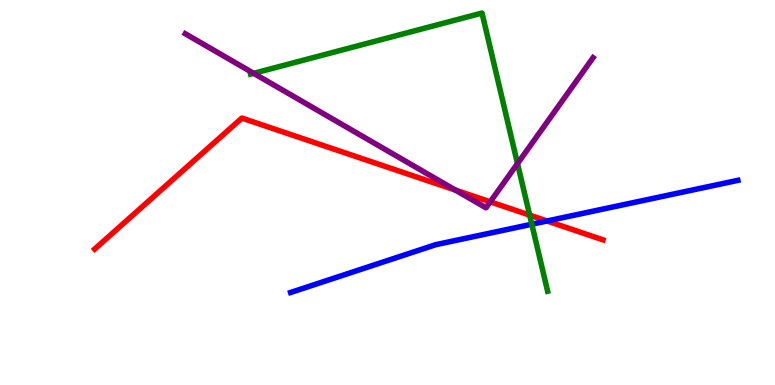[{'lines': ['blue', 'red'], 'intersections': [{'x': 7.06, 'y': 4.26}]}, {'lines': ['green', 'red'], 'intersections': [{'x': 6.83, 'y': 4.41}]}, {'lines': ['purple', 'red'], 'intersections': [{'x': 5.88, 'y': 5.06}, {'x': 6.33, 'y': 4.76}]}, {'lines': ['blue', 'green'], 'intersections': [{'x': 6.86, 'y': 4.18}]}, {'lines': ['blue', 'purple'], 'intersections': []}, {'lines': ['green', 'purple'], 'intersections': [{'x': 3.27, 'y': 8.1}, {'x': 6.68, 'y': 5.75}]}]